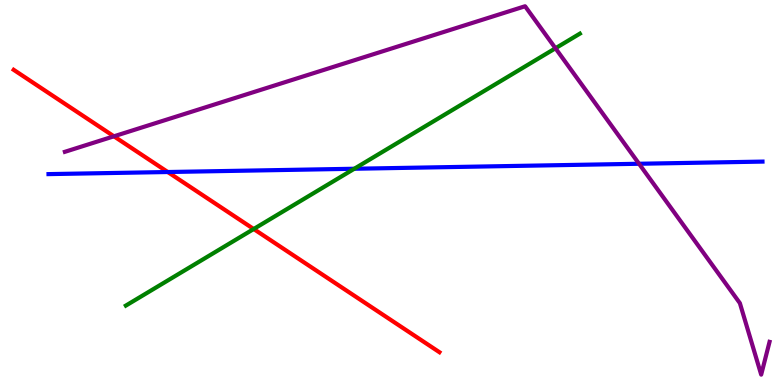[{'lines': ['blue', 'red'], 'intersections': [{'x': 2.16, 'y': 5.53}]}, {'lines': ['green', 'red'], 'intersections': [{'x': 3.27, 'y': 4.05}]}, {'lines': ['purple', 'red'], 'intersections': [{'x': 1.47, 'y': 6.46}]}, {'lines': ['blue', 'green'], 'intersections': [{'x': 4.57, 'y': 5.62}]}, {'lines': ['blue', 'purple'], 'intersections': [{'x': 8.25, 'y': 5.75}]}, {'lines': ['green', 'purple'], 'intersections': [{'x': 7.17, 'y': 8.75}]}]